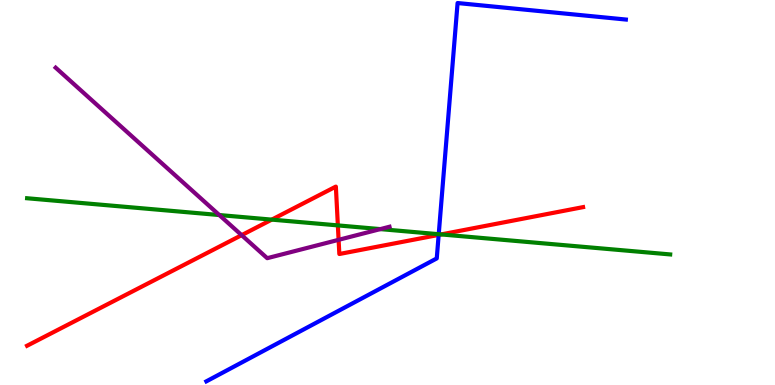[{'lines': ['blue', 'red'], 'intersections': [{'x': 5.66, 'y': 3.9}]}, {'lines': ['green', 'red'], 'intersections': [{'x': 3.51, 'y': 4.3}, {'x': 4.36, 'y': 4.15}, {'x': 5.69, 'y': 3.91}]}, {'lines': ['purple', 'red'], 'intersections': [{'x': 3.12, 'y': 3.89}, {'x': 4.37, 'y': 3.77}]}, {'lines': ['blue', 'green'], 'intersections': [{'x': 5.66, 'y': 3.92}]}, {'lines': ['blue', 'purple'], 'intersections': []}, {'lines': ['green', 'purple'], 'intersections': [{'x': 2.83, 'y': 4.41}, {'x': 4.91, 'y': 4.05}]}]